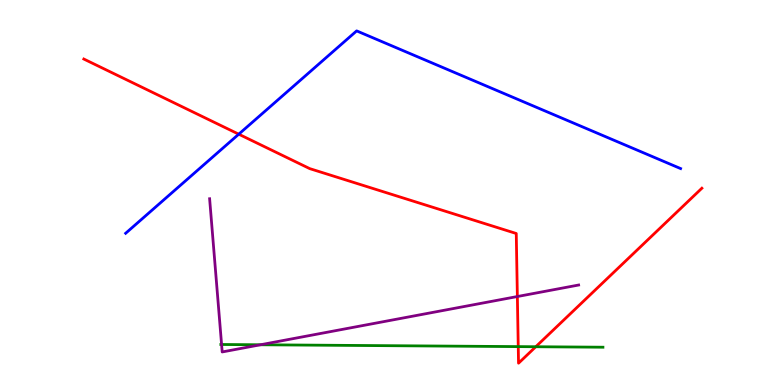[{'lines': ['blue', 'red'], 'intersections': [{'x': 3.08, 'y': 6.51}]}, {'lines': ['green', 'red'], 'intersections': [{'x': 6.69, 'y': 0.997}, {'x': 6.91, 'y': 0.994}]}, {'lines': ['purple', 'red'], 'intersections': [{'x': 6.68, 'y': 2.3}]}, {'lines': ['blue', 'green'], 'intersections': []}, {'lines': ['blue', 'purple'], 'intersections': []}, {'lines': ['green', 'purple'], 'intersections': [{'x': 2.86, 'y': 1.05}, {'x': 3.36, 'y': 1.04}]}]